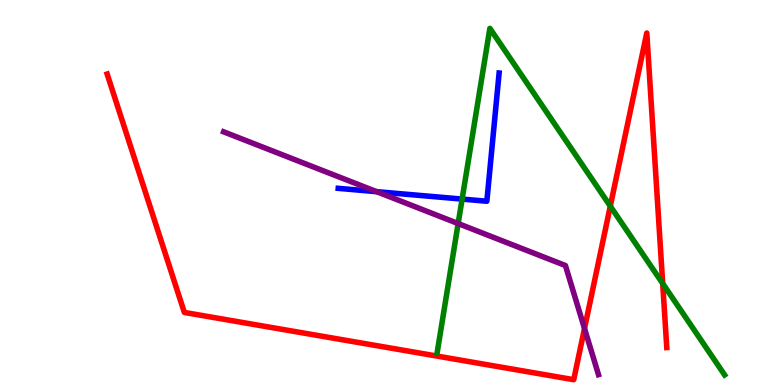[{'lines': ['blue', 'red'], 'intersections': []}, {'lines': ['green', 'red'], 'intersections': [{'x': 7.87, 'y': 4.65}, {'x': 8.55, 'y': 2.64}]}, {'lines': ['purple', 'red'], 'intersections': [{'x': 7.54, 'y': 1.47}]}, {'lines': ['blue', 'green'], 'intersections': [{'x': 5.96, 'y': 4.83}]}, {'lines': ['blue', 'purple'], 'intersections': [{'x': 4.86, 'y': 5.02}]}, {'lines': ['green', 'purple'], 'intersections': [{'x': 5.91, 'y': 4.19}]}]